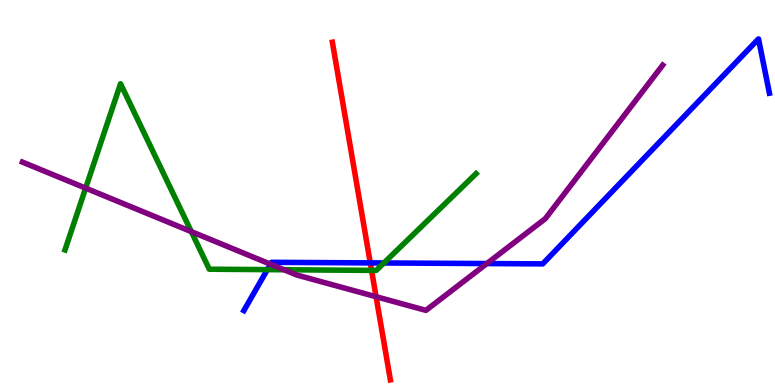[{'lines': ['blue', 'red'], 'intersections': [{'x': 4.78, 'y': 3.17}]}, {'lines': ['green', 'red'], 'intersections': [{'x': 4.79, 'y': 2.98}]}, {'lines': ['purple', 'red'], 'intersections': [{'x': 4.85, 'y': 2.29}]}, {'lines': ['blue', 'green'], 'intersections': [{'x': 3.45, 'y': 3.0}, {'x': 4.95, 'y': 3.17}]}, {'lines': ['blue', 'purple'], 'intersections': [{'x': 3.49, 'y': 3.14}, {'x': 6.28, 'y': 3.15}]}, {'lines': ['green', 'purple'], 'intersections': [{'x': 1.11, 'y': 5.11}, {'x': 2.47, 'y': 3.98}, {'x': 3.66, 'y': 2.99}]}]